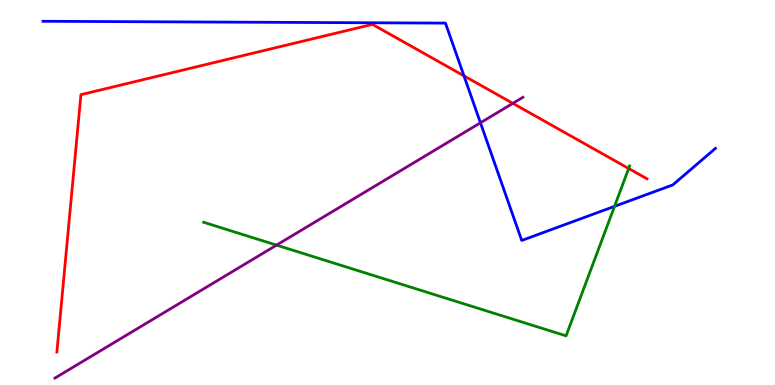[{'lines': ['blue', 'red'], 'intersections': [{'x': 5.99, 'y': 8.03}]}, {'lines': ['green', 'red'], 'intersections': [{'x': 8.11, 'y': 5.62}]}, {'lines': ['purple', 'red'], 'intersections': [{'x': 6.62, 'y': 7.32}]}, {'lines': ['blue', 'green'], 'intersections': [{'x': 7.93, 'y': 4.64}]}, {'lines': ['blue', 'purple'], 'intersections': [{'x': 6.2, 'y': 6.81}]}, {'lines': ['green', 'purple'], 'intersections': [{'x': 3.57, 'y': 3.63}]}]